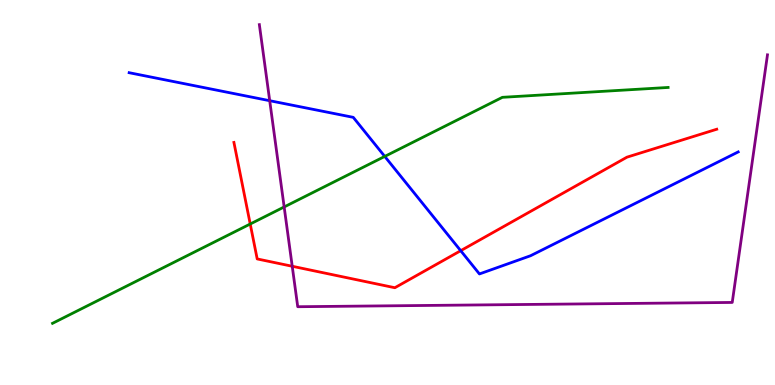[{'lines': ['blue', 'red'], 'intersections': [{'x': 5.94, 'y': 3.49}]}, {'lines': ['green', 'red'], 'intersections': [{'x': 3.23, 'y': 4.18}]}, {'lines': ['purple', 'red'], 'intersections': [{'x': 3.77, 'y': 3.08}]}, {'lines': ['blue', 'green'], 'intersections': [{'x': 4.96, 'y': 5.94}]}, {'lines': ['blue', 'purple'], 'intersections': [{'x': 3.48, 'y': 7.38}]}, {'lines': ['green', 'purple'], 'intersections': [{'x': 3.67, 'y': 4.62}]}]